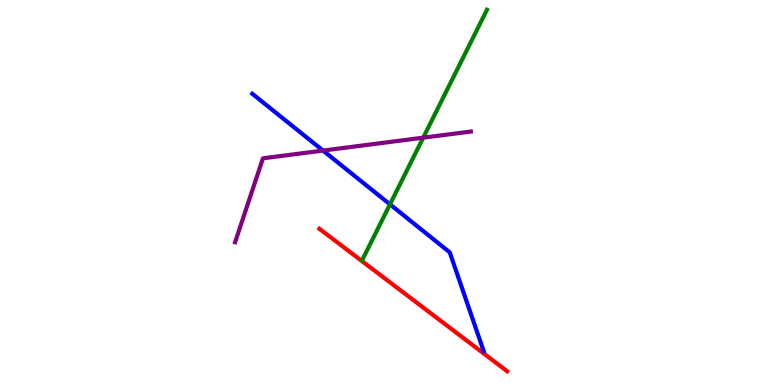[{'lines': ['blue', 'red'], 'intersections': []}, {'lines': ['green', 'red'], 'intersections': []}, {'lines': ['purple', 'red'], 'intersections': []}, {'lines': ['blue', 'green'], 'intersections': [{'x': 5.03, 'y': 4.69}]}, {'lines': ['blue', 'purple'], 'intersections': [{'x': 4.17, 'y': 6.09}]}, {'lines': ['green', 'purple'], 'intersections': [{'x': 5.46, 'y': 6.42}]}]